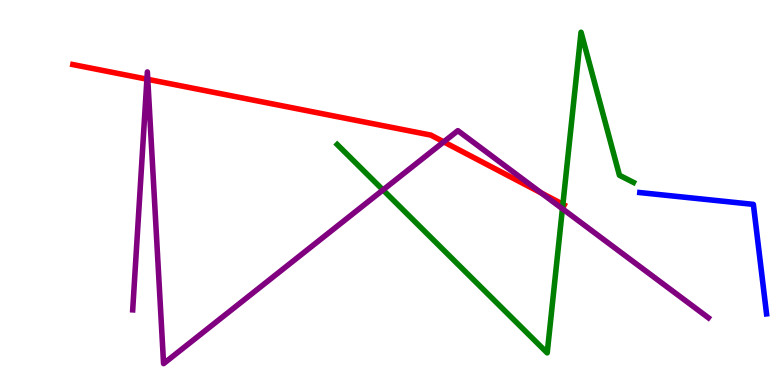[{'lines': ['blue', 'red'], 'intersections': []}, {'lines': ['green', 'red'], 'intersections': [{'x': 7.26, 'y': 4.69}]}, {'lines': ['purple', 'red'], 'intersections': [{'x': 1.9, 'y': 7.94}, {'x': 1.91, 'y': 7.94}, {'x': 5.73, 'y': 6.32}, {'x': 6.98, 'y': 4.99}]}, {'lines': ['blue', 'green'], 'intersections': []}, {'lines': ['blue', 'purple'], 'intersections': []}, {'lines': ['green', 'purple'], 'intersections': [{'x': 4.94, 'y': 5.07}, {'x': 7.26, 'y': 4.58}]}]